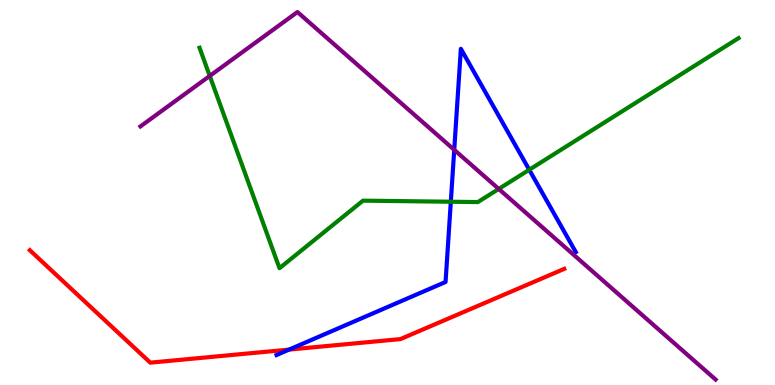[{'lines': ['blue', 'red'], 'intersections': [{'x': 3.73, 'y': 0.92}]}, {'lines': ['green', 'red'], 'intersections': []}, {'lines': ['purple', 'red'], 'intersections': []}, {'lines': ['blue', 'green'], 'intersections': [{'x': 5.82, 'y': 4.76}, {'x': 6.83, 'y': 5.59}]}, {'lines': ['blue', 'purple'], 'intersections': [{'x': 5.86, 'y': 6.11}]}, {'lines': ['green', 'purple'], 'intersections': [{'x': 2.71, 'y': 8.03}, {'x': 6.44, 'y': 5.09}]}]